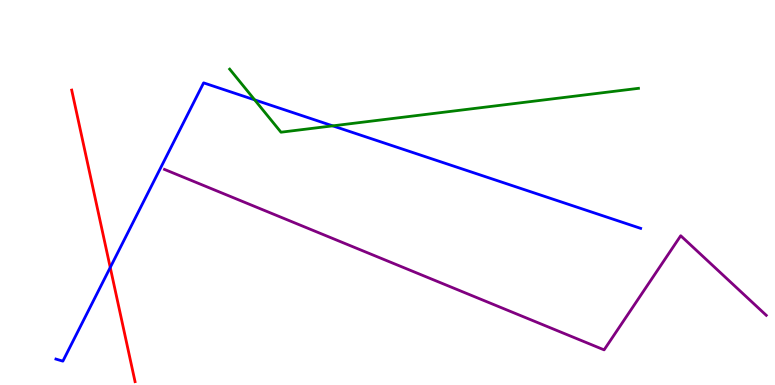[{'lines': ['blue', 'red'], 'intersections': [{'x': 1.42, 'y': 3.05}]}, {'lines': ['green', 'red'], 'intersections': []}, {'lines': ['purple', 'red'], 'intersections': []}, {'lines': ['blue', 'green'], 'intersections': [{'x': 3.29, 'y': 7.41}, {'x': 4.29, 'y': 6.73}]}, {'lines': ['blue', 'purple'], 'intersections': []}, {'lines': ['green', 'purple'], 'intersections': []}]